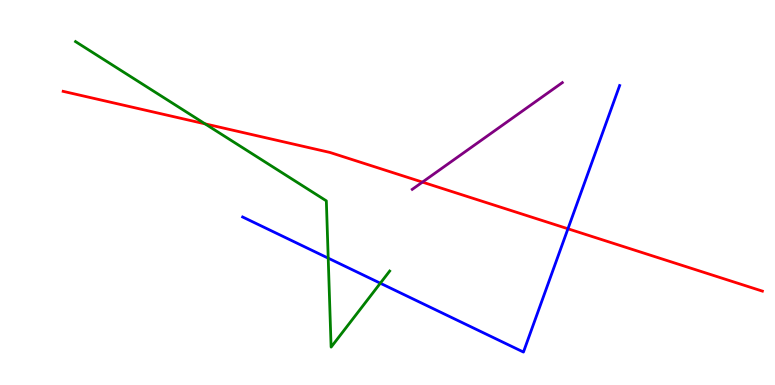[{'lines': ['blue', 'red'], 'intersections': [{'x': 7.33, 'y': 4.06}]}, {'lines': ['green', 'red'], 'intersections': [{'x': 2.65, 'y': 6.78}]}, {'lines': ['purple', 'red'], 'intersections': [{'x': 5.45, 'y': 5.27}]}, {'lines': ['blue', 'green'], 'intersections': [{'x': 4.23, 'y': 3.29}, {'x': 4.91, 'y': 2.64}]}, {'lines': ['blue', 'purple'], 'intersections': []}, {'lines': ['green', 'purple'], 'intersections': []}]